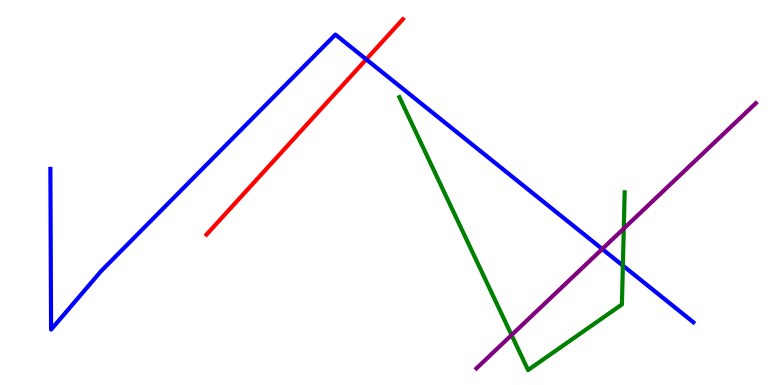[{'lines': ['blue', 'red'], 'intersections': [{'x': 4.73, 'y': 8.46}]}, {'lines': ['green', 'red'], 'intersections': []}, {'lines': ['purple', 'red'], 'intersections': []}, {'lines': ['blue', 'green'], 'intersections': [{'x': 8.04, 'y': 3.1}]}, {'lines': ['blue', 'purple'], 'intersections': [{'x': 7.77, 'y': 3.53}]}, {'lines': ['green', 'purple'], 'intersections': [{'x': 6.6, 'y': 1.3}, {'x': 8.05, 'y': 4.06}]}]